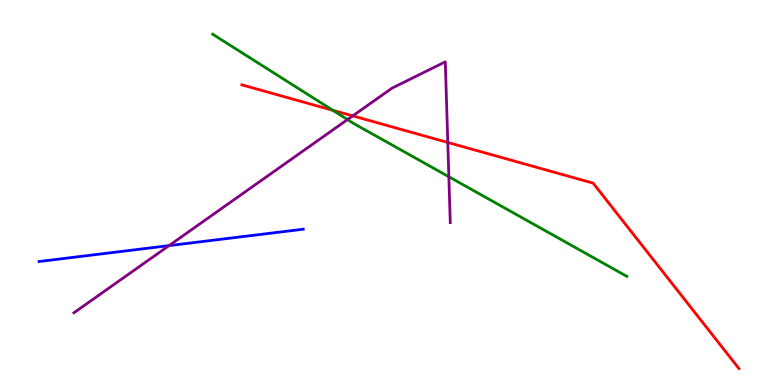[{'lines': ['blue', 'red'], 'intersections': []}, {'lines': ['green', 'red'], 'intersections': [{'x': 4.29, 'y': 7.14}]}, {'lines': ['purple', 'red'], 'intersections': [{'x': 4.55, 'y': 6.99}, {'x': 5.78, 'y': 6.3}]}, {'lines': ['blue', 'green'], 'intersections': []}, {'lines': ['blue', 'purple'], 'intersections': [{'x': 2.18, 'y': 3.62}]}, {'lines': ['green', 'purple'], 'intersections': [{'x': 4.48, 'y': 6.89}, {'x': 5.79, 'y': 5.41}]}]